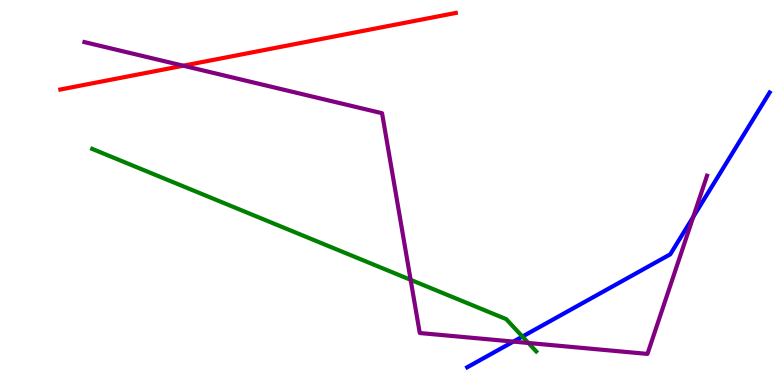[{'lines': ['blue', 'red'], 'intersections': []}, {'lines': ['green', 'red'], 'intersections': []}, {'lines': ['purple', 'red'], 'intersections': [{'x': 2.36, 'y': 8.29}]}, {'lines': ['blue', 'green'], 'intersections': [{'x': 6.74, 'y': 1.26}]}, {'lines': ['blue', 'purple'], 'intersections': [{'x': 6.62, 'y': 1.13}, {'x': 8.95, 'y': 4.37}]}, {'lines': ['green', 'purple'], 'intersections': [{'x': 5.3, 'y': 2.73}, {'x': 6.82, 'y': 1.09}]}]